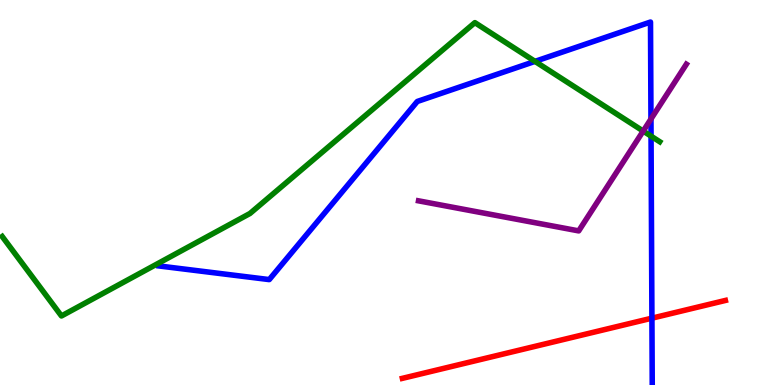[{'lines': ['blue', 'red'], 'intersections': [{'x': 8.41, 'y': 1.74}]}, {'lines': ['green', 'red'], 'intersections': []}, {'lines': ['purple', 'red'], 'intersections': []}, {'lines': ['blue', 'green'], 'intersections': [{'x': 6.9, 'y': 8.41}, {'x': 8.4, 'y': 6.46}]}, {'lines': ['blue', 'purple'], 'intersections': [{'x': 8.4, 'y': 6.91}]}, {'lines': ['green', 'purple'], 'intersections': [{'x': 8.3, 'y': 6.6}]}]